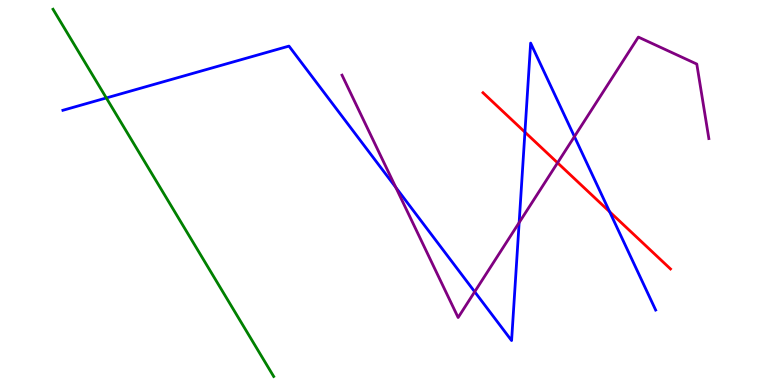[{'lines': ['blue', 'red'], 'intersections': [{'x': 6.77, 'y': 6.57}, {'x': 7.87, 'y': 4.5}]}, {'lines': ['green', 'red'], 'intersections': []}, {'lines': ['purple', 'red'], 'intersections': [{'x': 7.19, 'y': 5.77}]}, {'lines': ['blue', 'green'], 'intersections': [{'x': 1.37, 'y': 7.46}]}, {'lines': ['blue', 'purple'], 'intersections': [{'x': 5.11, 'y': 5.13}, {'x': 6.13, 'y': 2.42}, {'x': 6.7, 'y': 4.22}, {'x': 7.41, 'y': 6.45}]}, {'lines': ['green', 'purple'], 'intersections': []}]